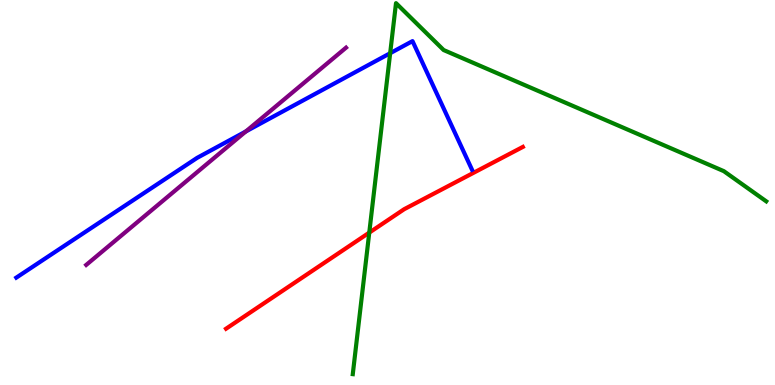[{'lines': ['blue', 'red'], 'intersections': []}, {'lines': ['green', 'red'], 'intersections': [{'x': 4.76, 'y': 3.96}]}, {'lines': ['purple', 'red'], 'intersections': []}, {'lines': ['blue', 'green'], 'intersections': [{'x': 5.03, 'y': 8.62}]}, {'lines': ['blue', 'purple'], 'intersections': [{'x': 3.17, 'y': 6.59}]}, {'lines': ['green', 'purple'], 'intersections': []}]